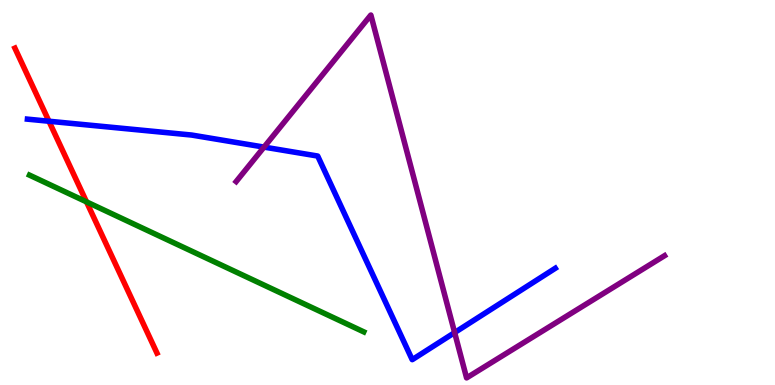[{'lines': ['blue', 'red'], 'intersections': [{'x': 0.632, 'y': 6.85}]}, {'lines': ['green', 'red'], 'intersections': [{'x': 1.12, 'y': 4.76}]}, {'lines': ['purple', 'red'], 'intersections': []}, {'lines': ['blue', 'green'], 'intersections': []}, {'lines': ['blue', 'purple'], 'intersections': [{'x': 3.41, 'y': 6.18}, {'x': 5.87, 'y': 1.36}]}, {'lines': ['green', 'purple'], 'intersections': []}]